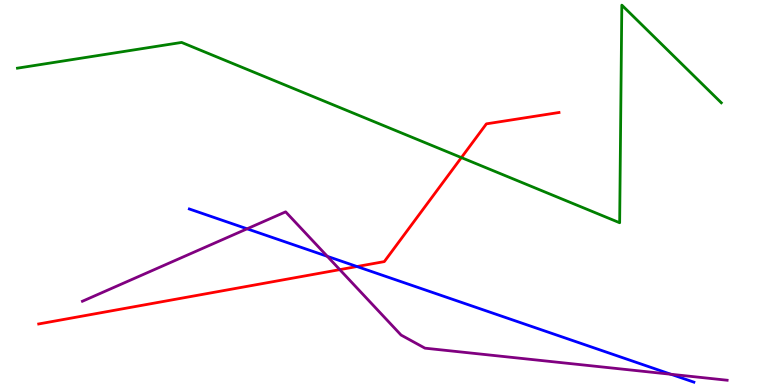[{'lines': ['blue', 'red'], 'intersections': [{'x': 4.61, 'y': 3.08}]}, {'lines': ['green', 'red'], 'intersections': [{'x': 5.95, 'y': 5.91}]}, {'lines': ['purple', 'red'], 'intersections': [{'x': 4.38, 'y': 3.0}]}, {'lines': ['blue', 'green'], 'intersections': []}, {'lines': ['blue', 'purple'], 'intersections': [{'x': 3.19, 'y': 4.06}, {'x': 4.22, 'y': 3.34}, {'x': 8.66, 'y': 0.279}]}, {'lines': ['green', 'purple'], 'intersections': []}]